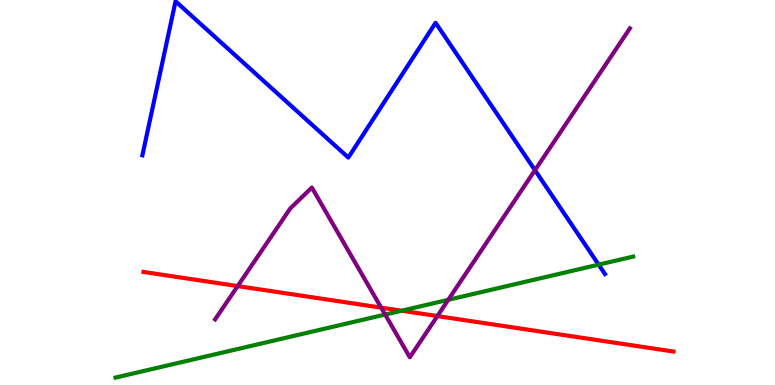[{'lines': ['blue', 'red'], 'intersections': []}, {'lines': ['green', 'red'], 'intersections': [{'x': 5.18, 'y': 1.93}]}, {'lines': ['purple', 'red'], 'intersections': [{'x': 3.07, 'y': 2.57}, {'x': 4.92, 'y': 2.01}, {'x': 5.64, 'y': 1.79}]}, {'lines': ['blue', 'green'], 'intersections': [{'x': 7.72, 'y': 3.13}]}, {'lines': ['blue', 'purple'], 'intersections': [{'x': 6.9, 'y': 5.58}]}, {'lines': ['green', 'purple'], 'intersections': [{'x': 4.97, 'y': 1.83}, {'x': 5.78, 'y': 2.21}]}]